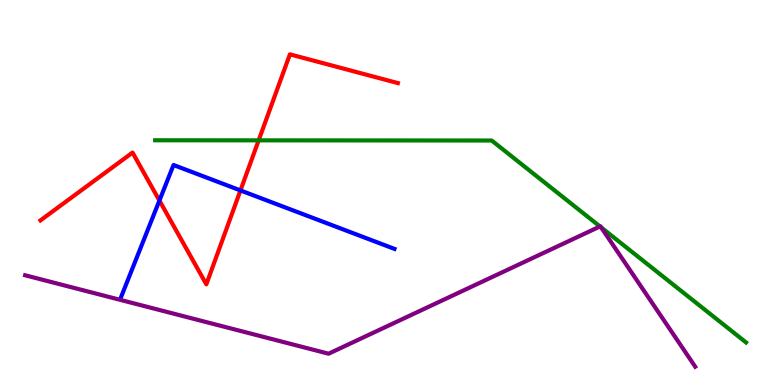[{'lines': ['blue', 'red'], 'intersections': [{'x': 2.06, 'y': 4.79}, {'x': 3.1, 'y': 5.05}]}, {'lines': ['green', 'red'], 'intersections': [{'x': 3.34, 'y': 6.35}]}, {'lines': ['purple', 'red'], 'intersections': []}, {'lines': ['blue', 'green'], 'intersections': []}, {'lines': ['blue', 'purple'], 'intersections': []}, {'lines': ['green', 'purple'], 'intersections': [{'x': 7.74, 'y': 4.12}, {'x': 7.76, 'y': 4.09}]}]